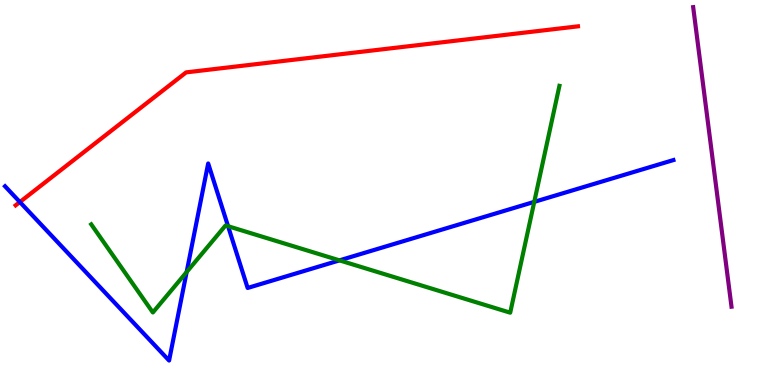[{'lines': ['blue', 'red'], 'intersections': [{'x': 0.256, 'y': 4.75}]}, {'lines': ['green', 'red'], 'intersections': []}, {'lines': ['purple', 'red'], 'intersections': []}, {'lines': ['blue', 'green'], 'intersections': [{'x': 2.41, 'y': 2.93}, {'x': 2.94, 'y': 4.12}, {'x': 4.38, 'y': 3.24}, {'x': 6.89, 'y': 4.76}]}, {'lines': ['blue', 'purple'], 'intersections': []}, {'lines': ['green', 'purple'], 'intersections': []}]